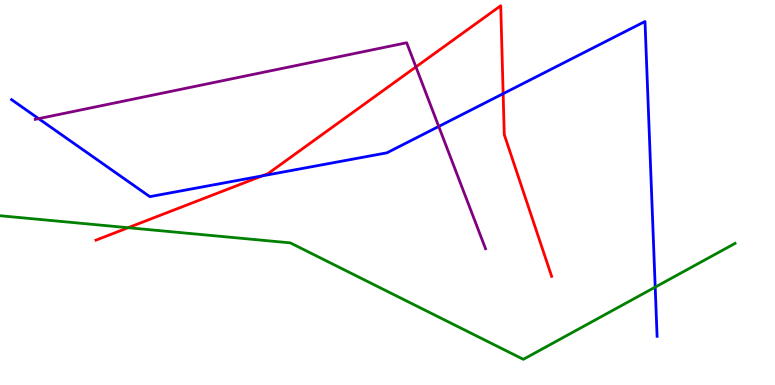[{'lines': ['blue', 'red'], 'intersections': [{'x': 3.38, 'y': 5.43}, {'x': 6.49, 'y': 7.57}]}, {'lines': ['green', 'red'], 'intersections': [{'x': 1.65, 'y': 4.09}]}, {'lines': ['purple', 'red'], 'intersections': [{'x': 5.37, 'y': 8.26}]}, {'lines': ['blue', 'green'], 'intersections': [{'x': 8.45, 'y': 2.54}]}, {'lines': ['blue', 'purple'], 'intersections': [{'x': 0.498, 'y': 6.92}, {'x': 5.66, 'y': 6.72}]}, {'lines': ['green', 'purple'], 'intersections': []}]